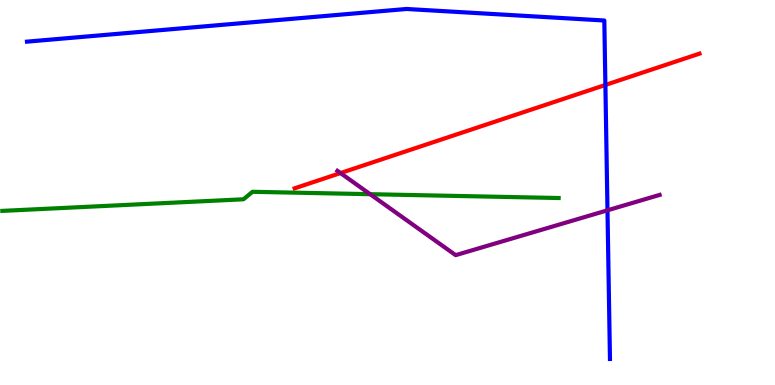[{'lines': ['blue', 'red'], 'intersections': [{'x': 7.81, 'y': 7.79}]}, {'lines': ['green', 'red'], 'intersections': []}, {'lines': ['purple', 'red'], 'intersections': [{'x': 4.39, 'y': 5.51}]}, {'lines': ['blue', 'green'], 'intersections': []}, {'lines': ['blue', 'purple'], 'intersections': [{'x': 7.84, 'y': 4.54}]}, {'lines': ['green', 'purple'], 'intersections': [{'x': 4.78, 'y': 4.96}]}]